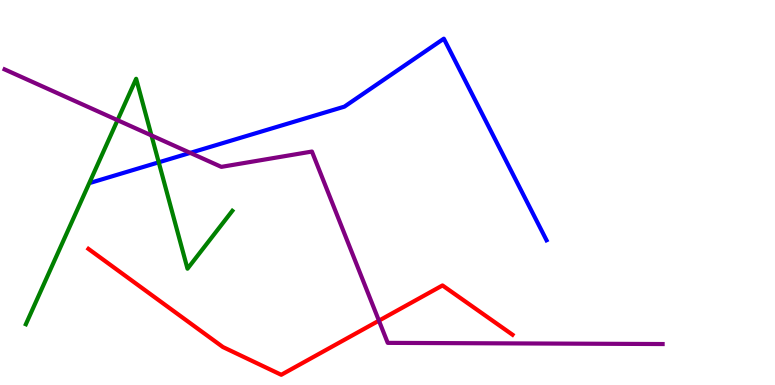[{'lines': ['blue', 'red'], 'intersections': []}, {'lines': ['green', 'red'], 'intersections': []}, {'lines': ['purple', 'red'], 'intersections': [{'x': 4.89, 'y': 1.67}]}, {'lines': ['blue', 'green'], 'intersections': [{'x': 2.05, 'y': 5.78}]}, {'lines': ['blue', 'purple'], 'intersections': [{'x': 2.45, 'y': 6.03}]}, {'lines': ['green', 'purple'], 'intersections': [{'x': 1.52, 'y': 6.88}, {'x': 1.95, 'y': 6.48}]}]